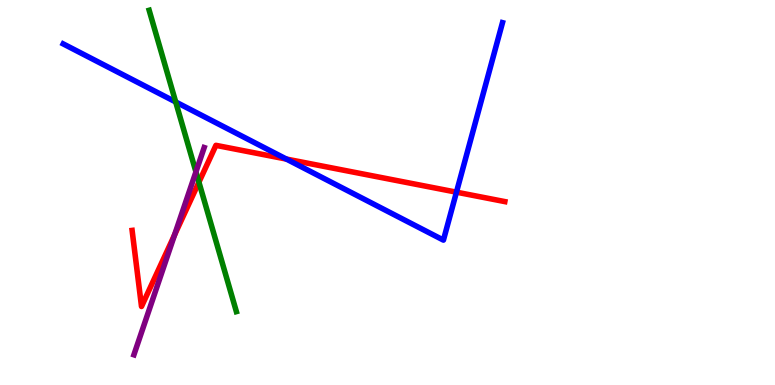[{'lines': ['blue', 'red'], 'intersections': [{'x': 3.7, 'y': 5.87}, {'x': 5.89, 'y': 5.01}]}, {'lines': ['green', 'red'], 'intersections': [{'x': 2.57, 'y': 5.27}]}, {'lines': ['purple', 'red'], 'intersections': [{'x': 2.25, 'y': 3.9}]}, {'lines': ['blue', 'green'], 'intersections': [{'x': 2.27, 'y': 7.35}]}, {'lines': ['blue', 'purple'], 'intersections': []}, {'lines': ['green', 'purple'], 'intersections': [{'x': 2.53, 'y': 5.54}]}]